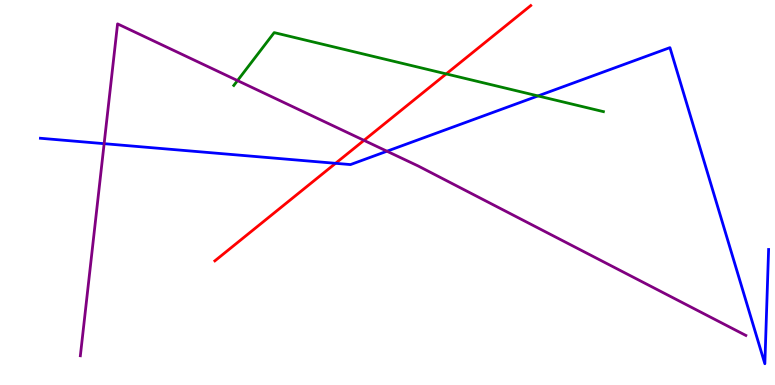[{'lines': ['blue', 'red'], 'intersections': [{'x': 4.33, 'y': 5.76}]}, {'lines': ['green', 'red'], 'intersections': [{'x': 5.76, 'y': 8.08}]}, {'lines': ['purple', 'red'], 'intersections': [{'x': 4.7, 'y': 6.35}]}, {'lines': ['blue', 'green'], 'intersections': [{'x': 6.94, 'y': 7.51}]}, {'lines': ['blue', 'purple'], 'intersections': [{'x': 1.34, 'y': 6.27}, {'x': 4.99, 'y': 6.07}]}, {'lines': ['green', 'purple'], 'intersections': [{'x': 3.06, 'y': 7.91}]}]